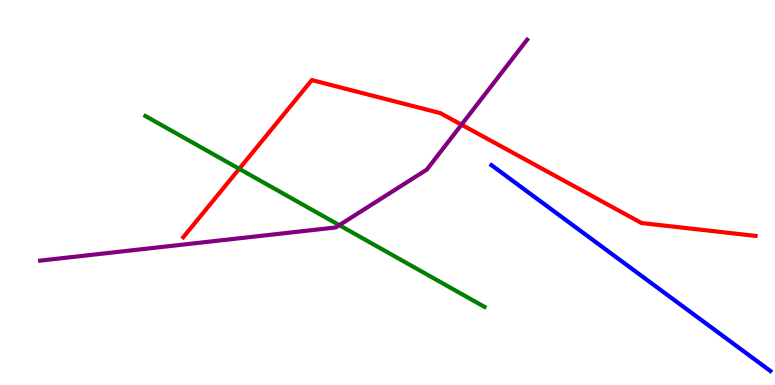[{'lines': ['blue', 'red'], 'intersections': []}, {'lines': ['green', 'red'], 'intersections': [{'x': 3.09, 'y': 5.61}]}, {'lines': ['purple', 'red'], 'intersections': [{'x': 5.95, 'y': 6.76}]}, {'lines': ['blue', 'green'], 'intersections': []}, {'lines': ['blue', 'purple'], 'intersections': []}, {'lines': ['green', 'purple'], 'intersections': [{'x': 4.38, 'y': 4.15}]}]